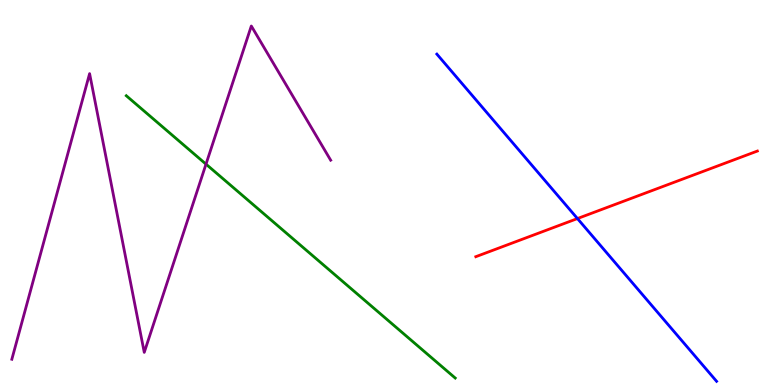[{'lines': ['blue', 'red'], 'intersections': [{'x': 7.45, 'y': 4.32}]}, {'lines': ['green', 'red'], 'intersections': []}, {'lines': ['purple', 'red'], 'intersections': []}, {'lines': ['blue', 'green'], 'intersections': []}, {'lines': ['blue', 'purple'], 'intersections': []}, {'lines': ['green', 'purple'], 'intersections': [{'x': 2.66, 'y': 5.74}]}]